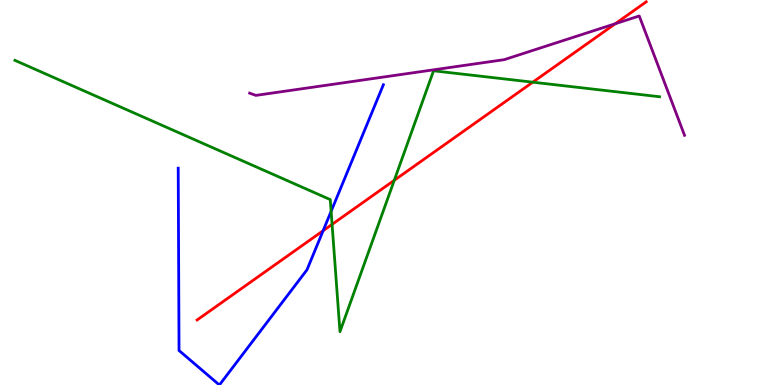[{'lines': ['blue', 'red'], 'intersections': [{'x': 4.17, 'y': 4.01}]}, {'lines': ['green', 'red'], 'intersections': [{'x': 4.28, 'y': 4.17}, {'x': 5.09, 'y': 5.32}, {'x': 6.87, 'y': 7.87}]}, {'lines': ['purple', 'red'], 'intersections': [{'x': 7.94, 'y': 9.38}]}, {'lines': ['blue', 'green'], 'intersections': [{'x': 4.27, 'y': 4.51}]}, {'lines': ['blue', 'purple'], 'intersections': []}, {'lines': ['green', 'purple'], 'intersections': []}]